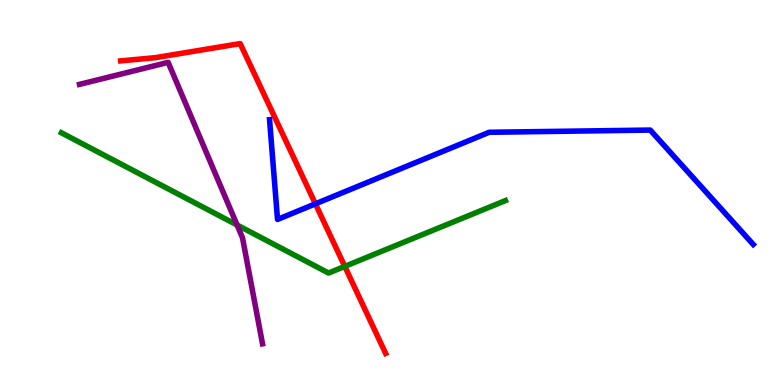[{'lines': ['blue', 'red'], 'intersections': [{'x': 4.07, 'y': 4.71}]}, {'lines': ['green', 'red'], 'intersections': [{'x': 4.45, 'y': 3.08}]}, {'lines': ['purple', 'red'], 'intersections': []}, {'lines': ['blue', 'green'], 'intersections': []}, {'lines': ['blue', 'purple'], 'intersections': []}, {'lines': ['green', 'purple'], 'intersections': [{'x': 3.06, 'y': 4.16}]}]